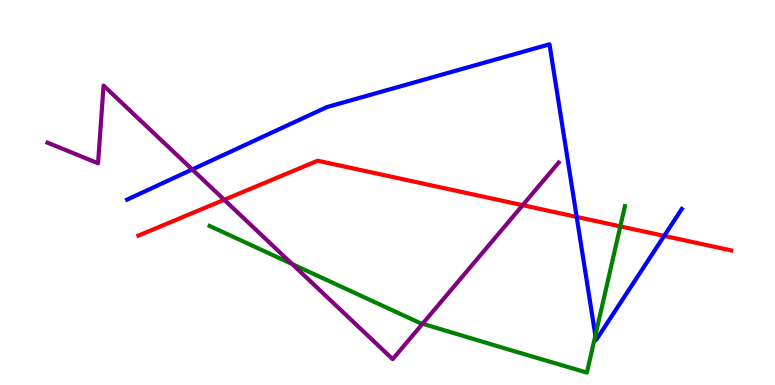[{'lines': ['blue', 'red'], 'intersections': [{'x': 7.44, 'y': 4.37}, {'x': 8.57, 'y': 3.87}]}, {'lines': ['green', 'red'], 'intersections': [{'x': 8.0, 'y': 4.12}]}, {'lines': ['purple', 'red'], 'intersections': [{'x': 2.89, 'y': 4.81}, {'x': 6.74, 'y': 4.67}]}, {'lines': ['blue', 'green'], 'intersections': [{'x': 7.68, 'y': 1.29}]}, {'lines': ['blue', 'purple'], 'intersections': [{'x': 2.48, 'y': 5.6}]}, {'lines': ['green', 'purple'], 'intersections': [{'x': 3.77, 'y': 3.14}, {'x': 5.45, 'y': 1.59}]}]